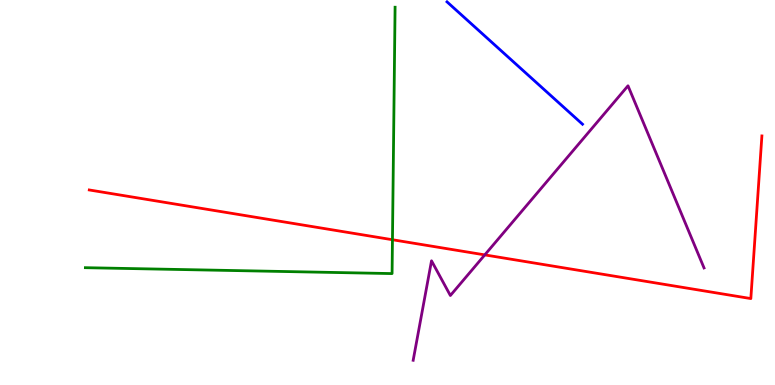[{'lines': ['blue', 'red'], 'intersections': []}, {'lines': ['green', 'red'], 'intersections': [{'x': 5.06, 'y': 3.77}]}, {'lines': ['purple', 'red'], 'intersections': [{'x': 6.26, 'y': 3.38}]}, {'lines': ['blue', 'green'], 'intersections': []}, {'lines': ['blue', 'purple'], 'intersections': []}, {'lines': ['green', 'purple'], 'intersections': []}]